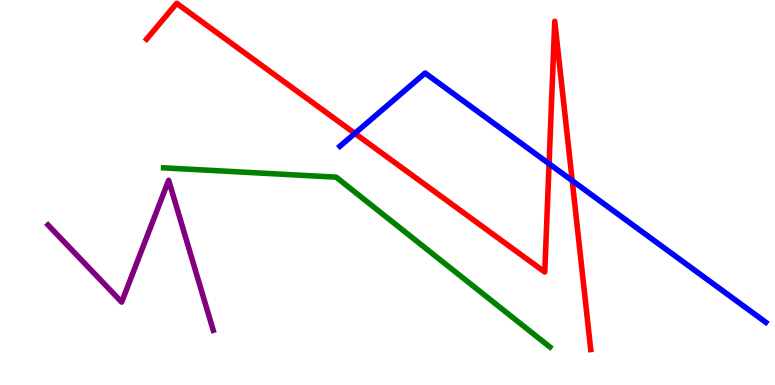[{'lines': ['blue', 'red'], 'intersections': [{'x': 4.58, 'y': 6.53}, {'x': 7.08, 'y': 5.75}, {'x': 7.38, 'y': 5.31}]}, {'lines': ['green', 'red'], 'intersections': []}, {'lines': ['purple', 'red'], 'intersections': []}, {'lines': ['blue', 'green'], 'intersections': []}, {'lines': ['blue', 'purple'], 'intersections': []}, {'lines': ['green', 'purple'], 'intersections': []}]